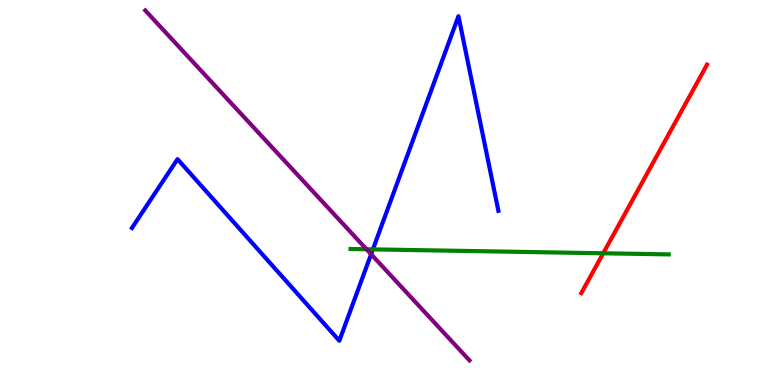[{'lines': ['blue', 'red'], 'intersections': []}, {'lines': ['green', 'red'], 'intersections': [{'x': 7.78, 'y': 3.42}]}, {'lines': ['purple', 'red'], 'intersections': []}, {'lines': ['blue', 'green'], 'intersections': [{'x': 4.81, 'y': 3.52}]}, {'lines': ['blue', 'purple'], 'intersections': [{'x': 4.79, 'y': 3.4}]}, {'lines': ['green', 'purple'], 'intersections': [{'x': 4.73, 'y': 3.53}]}]